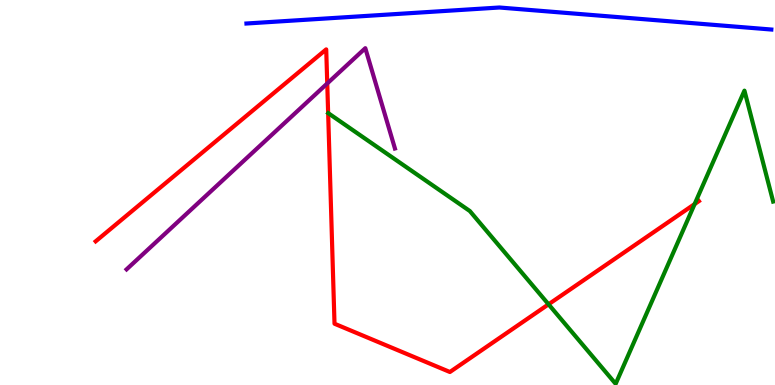[{'lines': ['blue', 'red'], 'intersections': []}, {'lines': ['green', 'red'], 'intersections': [{'x': 7.08, 'y': 2.1}, {'x': 8.96, 'y': 4.7}]}, {'lines': ['purple', 'red'], 'intersections': [{'x': 4.22, 'y': 7.83}]}, {'lines': ['blue', 'green'], 'intersections': []}, {'lines': ['blue', 'purple'], 'intersections': []}, {'lines': ['green', 'purple'], 'intersections': []}]